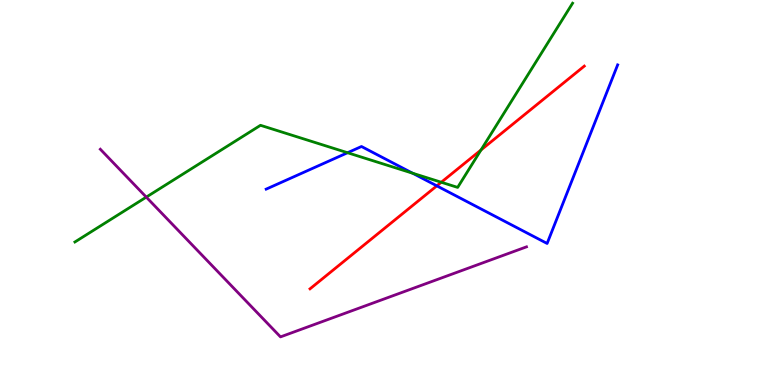[{'lines': ['blue', 'red'], 'intersections': [{'x': 5.64, 'y': 5.17}]}, {'lines': ['green', 'red'], 'intersections': [{'x': 5.69, 'y': 5.27}, {'x': 6.21, 'y': 6.1}]}, {'lines': ['purple', 'red'], 'intersections': []}, {'lines': ['blue', 'green'], 'intersections': [{'x': 4.48, 'y': 6.03}, {'x': 5.32, 'y': 5.5}]}, {'lines': ['blue', 'purple'], 'intersections': []}, {'lines': ['green', 'purple'], 'intersections': [{'x': 1.89, 'y': 4.88}]}]